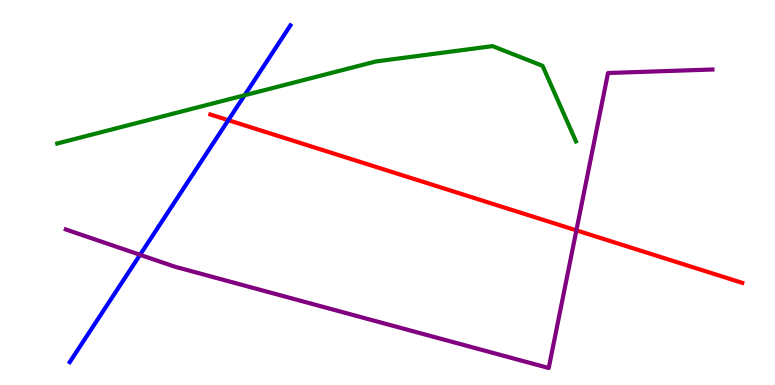[{'lines': ['blue', 'red'], 'intersections': [{'x': 2.95, 'y': 6.88}]}, {'lines': ['green', 'red'], 'intersections': []}, {'lines': ['purple', 'red'], 'intersections': [{'x': 7.44, 'y': 4.02}]}, {'lines': ['blue', 'green'], 'intersections': [{'x': 3.16, 'y': 7.53}]}, {'lines': ['blue', 'purple'], 'intersections': [{'x': 1.81, 'y': 3.38}]}, {'lines': ['green', 'purple'], 'intersections': []}]